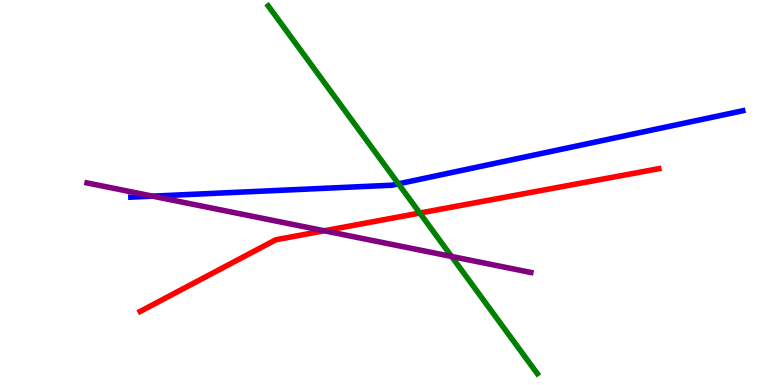[{'lines': ['blue', 'red'], 'intersections': []}, {'lines': ['green', 'red'], 'intersections': [{'x': 5.42, 'y': 4.47}]}, {'lines': ['purple', 'red'], 'intersections': [{'x': 4.18, 'y': 4.01}]}, {'lines': ['blue', 'green'], 'intersections': [{'x': 5.14, 'y': 5.22}]}, {'lines': ['blue', 'purple'], 'intersections': [{'x': 1.97, 'y': 4.91}]}, {'lines': ['green', 'purple'], 'intersections': [{'x': 5.83, 'y': 3.34}]}]